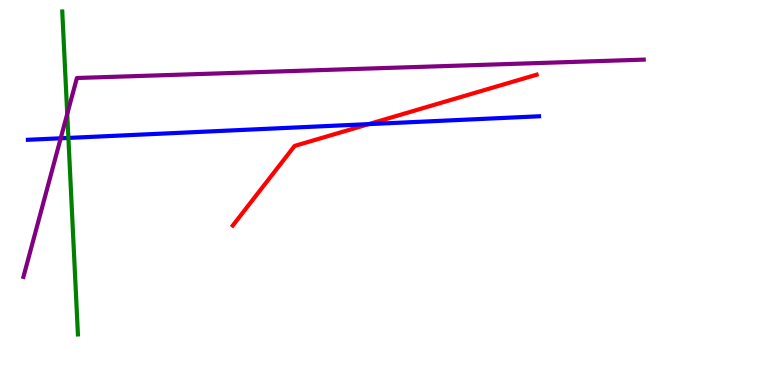[{'lines': ['blue', 'red'], 'intersections': [{'x': 4.76, 'y': 6.78}]}, {'lines': ['green', 'red'], 'intersections': []}, {'lines': ['purple', 'red'], 'intersections': []}, {'lines': ['blue', 'green'], 'intersections': [{'x': 0.883, 'y': 6.42}]}, {'lines': ['blue', 'purple'], 'intersections': [{'x': 0.783, 'y': 6.41}]}, {'lines': ['green', 'purple'], 'intersections': [{'x': 0.868, 'y': 7.04}]}]